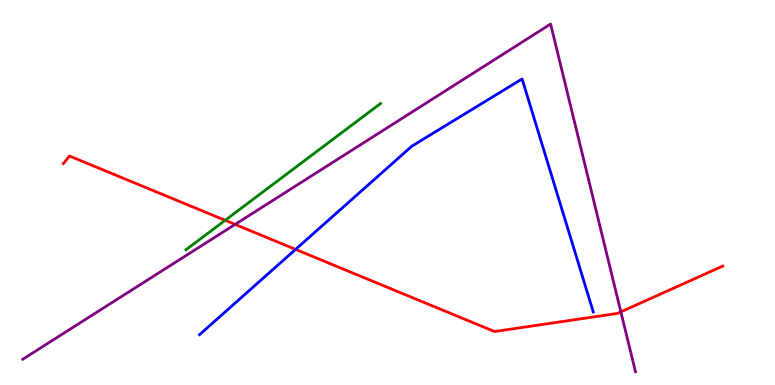[{'lines': ['blue', 'red'], 'intersections': [{'x': 3.81, 'y': 3.52}]}, {'lines': ['green', 'red'], 'intersections': [{'x': 2.91, 'y': 4.28}]}, {'lines': ['purple', 'red'], 'intersections': [{'x': 3.03, 'y': 4.17}, {'x': 8.01, 'y': 1.9}]}, {'lines': ['blue', 'green'], 'intersections': []}, {'lines': ['blue', 'purple'], 'intersections': []}, {'lines': ['green', 'purple'], 'intersections': []}]